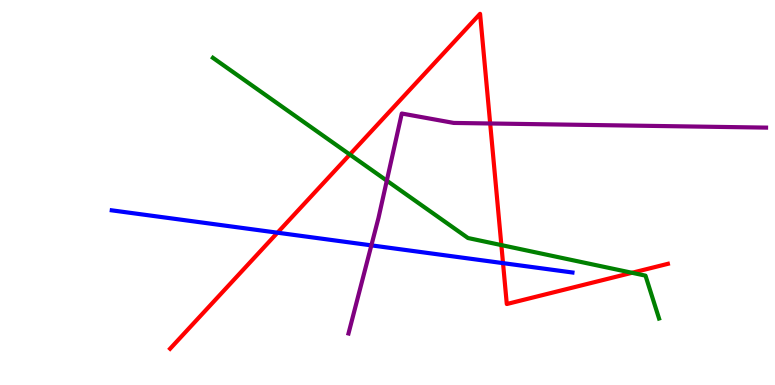[{'lines': ['blue', 'red'], 'intersections': [{'x': 3.58, 'y': 3.96}, {'x': 6.49, 'y': 3.17}]}, {'lines': ['green', 'red'], 'intersections': [{'x': 4.51, 'y': 5.99}, {'x': 6.47, 'y': 3.63}, {'x': 8.15, 'y': 2.91}]}, {'lines': ['purple', 'red'], 'intersections': [{'x': 6.32, 'y': 6.79}]}, {'lines': ['blue', 'green'], 'intersections': []}, {'lines': ['blue', 'purple'], 'intersections': [{'x': 4.79, 'y': 3.63}]}, {'lines': ['green', 'purple'], 'intersections': [{'x': 4.99, 'y': 5.31}]}]